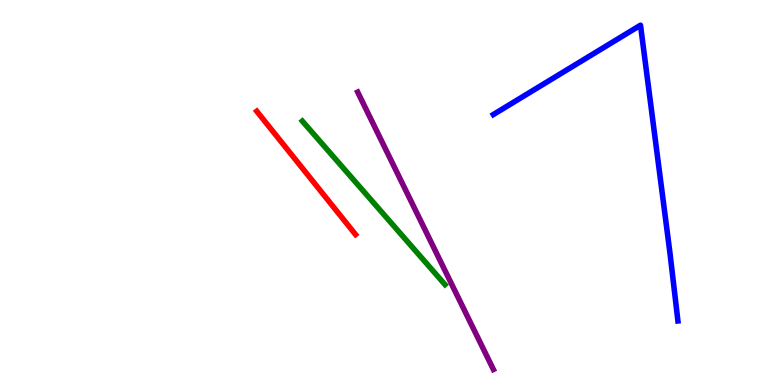[{'lines': ['blue', 'red'], 'intersections': []}, {'lines': ['green', 'red'], 'intersections': []}, {'lines': ['purple', 'red'], 'intersections': []}, {'lines': ['blue', 'green'], 'intersections': []}, {'lines': ['blue', 'purple'], 'intersections': []}, {'lines': ['green', 'purple'], 'intersections': []}]